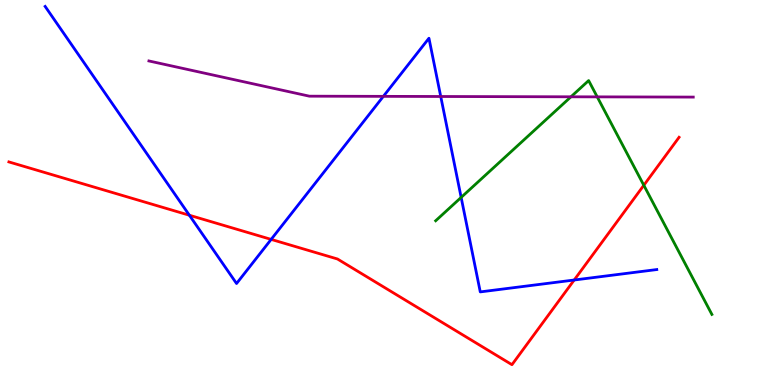[{'lines': ['blue', 'red'], 'intersections': [{'x': 2.44, 'y': 4.41}, {'x': 3.5, 'y': 3.78}, {'x': 7.41, 'y': 2.73}]}, {'lines': ['green', 'red'], 'intersections': [{'x': 8.31, 'y': 5.19}]}, {'lines': ['purple', 'red'], 'intersections': []}, {'lines': ['blue', 'green'], 'intersections': [{'x': 5.95, 'y': 4.87}]}, {'lines': ['blue', 'purple'], 'intersections': [{'x': 4.95, 'y': 7.5}, {'x': 5.69, 'y': 7.49}]}, {'lines': ['green', 'purple'], 'intersections': [{'x': 7.37, 'y': 7.49}, {'x': 7.71, 'y': 7.48}]}]